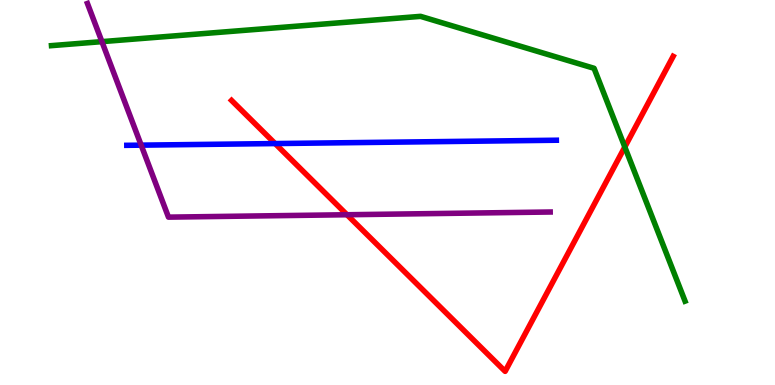[{'lines': ['blue', 'red'], 'intersections': [{'x': 3.55, 'y': 6.27}]}, {'lines': ['green', 'red'], 'intersections': [{'x': 8.06, 'y': 6.18}]}, {'lines': ['purple', 'red'], 'intersections': [{'x': 4.48, 'y': 4.42}]}, {'lines': ['blue', 'green'], 'intersections': []}, {'lines': ['blue', 'purple'], 'intersections': [{'x': 1.82, 'y': 6.23}]}, {'lines': ['green', 'purple'], 'intersections': [{'x': 1.32, 'y': 8.92}]}]